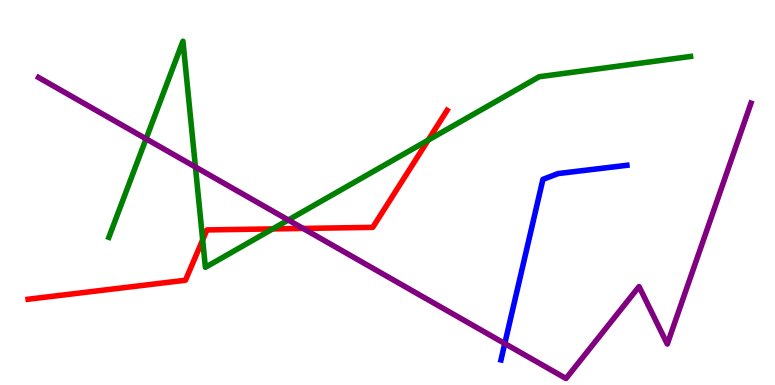[{'lines': ['blue', 'red'], 'intersections': []}, {'lines': ['green', 'red'], 'intersections': [{'x': 2.61, 'y': 3.77}, {'x': 3.52, 'y': 4.05}, {'x': 5.52, 'y': 6.36}]}, {'lines': ['purple', 'red'], 'intersections': [{'x': 3.91, 'y': 4.07}]}, {'lines': ['blue', 'green'], 'intersections': []}, {'lines': ['blue', 'purple'], 'intersections': [{'x': 6.51, 'y': 1.08}]}, {'lines': ['green', 'purple'], 'intersections': [{'x': 1.88, 'y': 6.39}, {'x': 2.52, 'y': 5.66}, {'x': 3.72, 'y': 4.29}]}]